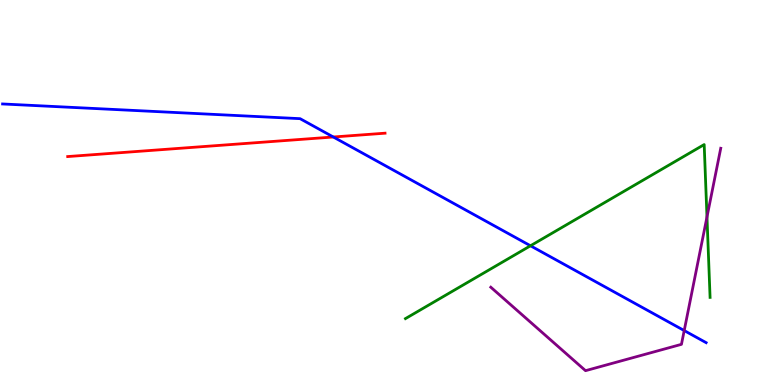[{'lines': ['blue', 'red'], 'intersections': [{'x': 4.3, 'y': 6.44}]}, {'lines': ['green', 'red'], 'intersections': []}, {'lines': ['purple', 'red'], 'intersections': []}, {'lines': ['blue', 'green'], 'intersections': [{'x': 6.84, 'y': 3.62}]}, {'lines': ['blue', 'purple'], 'intersections': [{'x': 8.83, 'y': 1.41}]}, {'lines': ['green', 'purple'], 'intersections': [{'x': 9.12, 'y': 4.36}]}]